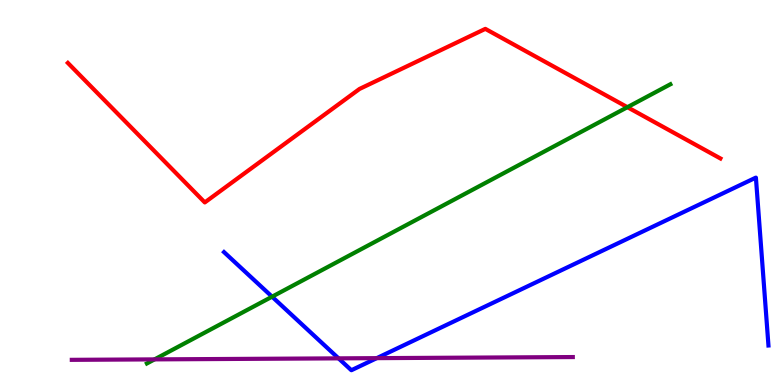[{'lines': ['blue', 'red'], 'intersections': []}, {'lines': ['green', 'red'], 'intersections': [{'x': 8.1, 'y': 7.22}]}, {'lines': ['purple', 'red'], 'intersections': []}, {'lines': ['blue', 'green'], 'intersections': [{'x': 3.51, 'y': 2.29}]}, {'lines': ['blue', 'purple'], 'intersections': [{'x': 4.37, 'y': 0.692}, {'x': 4.86, 'y': 0.698}]}, {'lines': ['green', 'purple'], 'intersections': [{'x': 1.99, 'y': 0.665}]}]